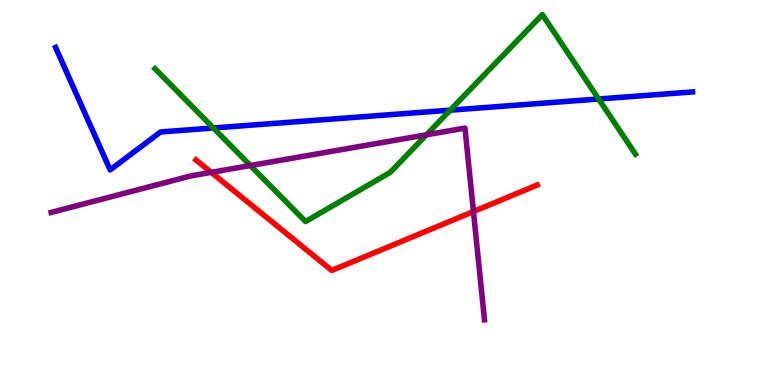[{'lines': ['blue', 'red'], 'intersections': []}, {'lines': ['green', 'red'], 'intersections': []}, {'lines': ['purple', 'red'], 'intersections': [{'x': 2.73, 'y': 5.52}, {'x': 6.11, 'y': 4.51}]}, {'lines': ['blue', 'green'], 'intersections': [{'x': 2.75, 'y': 6.68}, {'x': 5.81, 'y': 7.14}, {'x': 7.72, 'y': 7.43}]}, {'lines': ['blue', 'purple'], 'intersections': []}, {'lines': ['green', 'purple'], 'intersections': [{'x': 3.23, 'y': 5.7}, {'x': 5.5, 'y': 6.5}]}]